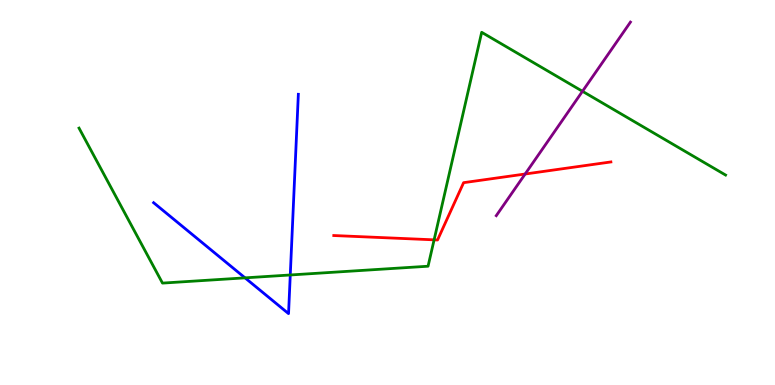[{'lines': ['blue', 'red'], 'intersections': []}, {'lines': ['green', 'red'], 'intersections': [{'x': 5.6, 'y': 3.77}]}, {'lines': ['purple', 'red'], 'intersections': [{'x': 6.78, 'y': 5.48}]}, {'lines': ['blue', 'green'], 'intersections': [{'x': 3.16, 'y': 2.78}, {'x': 3.75, 'y': 2.86}]}, {'lines': ['blue', 'purple'], 'intersections': []}, {'lines': ['green', 'purple'], 'intersections': [{'x': 7.52, 'y': 7.63}]}]